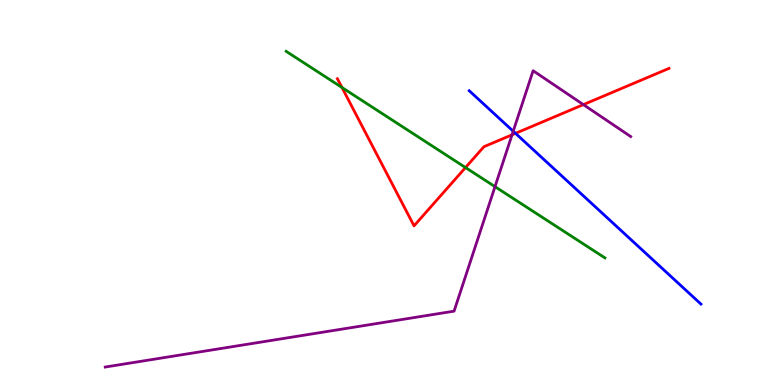[{'lines': ['blue', 'red'], 'intersections': [{'x': 6.65, 'y': 6.54}]}, {'lines': ['green', 'red'], 'intersections': [{'x': 4.41, 'y': 7.73}, {'x': 6.01, 'y': 5.65}]}, {'lines': ['purple', 'red'], 'intersections': [{'x': 6.61, 'y': 6.5}, {'x': 7.53, 'y': 7.28}]}, {'lines': ['blue', 'green'], 'intersections': []}, {'lines': ['blue', 'purple'], 'intersections': [{'x': 6.62, 'y': 6.59}]}, {'lines': ['green', 'purple'], 'intersections': [{'x': 6.39, 'y': 5.15}]}]